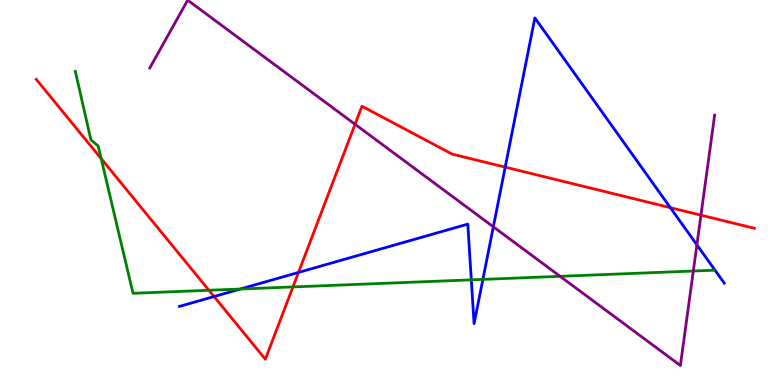[{'lines': ['blue', 'red'], 'intersections': [{'x': 2.76, 'y': 2.3}, {'x': 3.85, 'y': 2.92}, {'x': 6.52, 'y': 5.66}, {'x': 8.65, 'y': 4.61}]}, {'lines': ['green', 'red'], 'intersections': [{'x': 1.31, 'y': 5.88}, {'x': 2.7, 'y': 2.46}, {'x': 3.78, 'y': 2.55}]}, {'lines': ['purple', 'red'], 'intersections': [{'x': 4.58, 'y': 6.77}, {'x': 9.04, 'y': 4.41}]}, {'lines': ['blue', 'green'], 'intersections': [{'x': 3.1, 'y': 2.49}, {'x': 6.08, 'y': 2.73}, {'x': 6.23, 'y': 2.74}]}, {'lines': ['blue', 'purple'], 'intersections': [{'x': 6.37, 'y': 4.11}, {'x': 8.99, 'y': 3.64}]}, {'lines': ['green', 'purple'], 'intersections': [{'x': 7.23, 'y': 2.82}, {'x': 8.95, 'y': 2.96}]}]